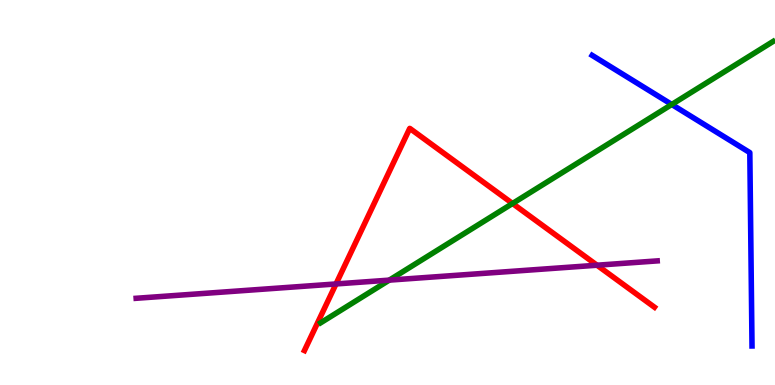[{'lines': ['blue', 'red'], 'intersections': []}, {'lines': ['green', 'red'], 'intersections': [{'x': 6.61, 'y': 4.71}]}, {'lines': ['purple', 'red'], 'intersections': [{'x': 4.34, 'y': 2.62}, {'x': 7.7, 'y': 3.11}]}, {'lines': ['blue', 'green'], 'intersections': [{'x': 8.67, 'y': 7.29}]}, {'lines': ['blue', 'purple'], 'intersections': []}, {'lines': ['green', 'purple'], 'intersections': [{'x': 5.02, 'y': 2.72}]}]